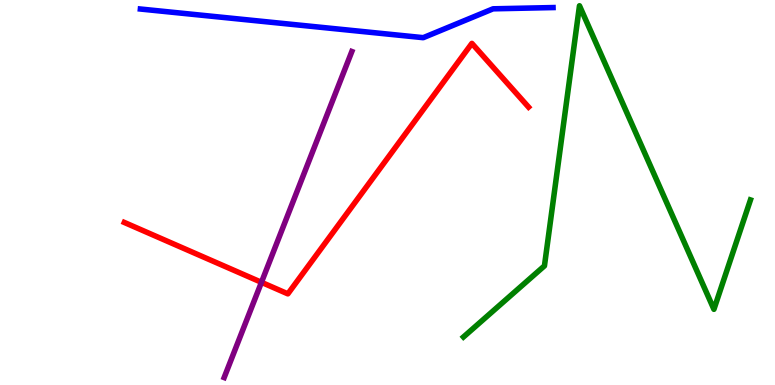[{'lines': ['blue', 'red'], 'intersections': []}, {'lines': ['green', 'red'], 'intersections': []}, {'lines': ['purple', 'red'], 'intersections': [{'x': 3.37, 'y': 2.67}]}, {'lines': ['blue', 'green'], 'intersections': []}, {'lines': ['blue', 'purple'], 'intersections': []}, {'lines': ['green', 'purple'], 'intersections': []}]